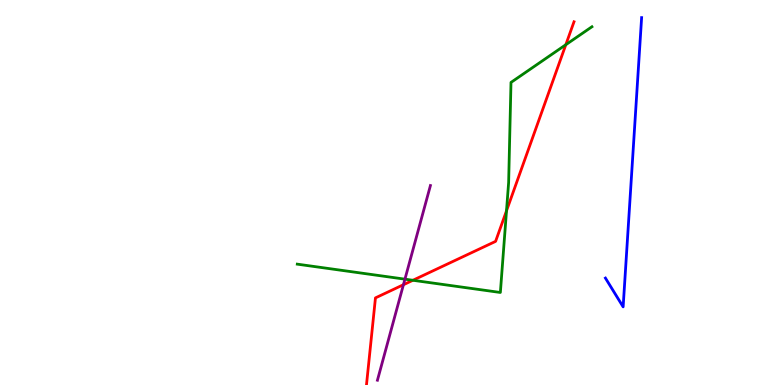[{'lines': ['blue', 'red'], 'intersections': []}, {'lines': ['green', 'red'], 'intersections': [{'x': 5.33, 'y': 2.72}, {'x': 6.54, 'y': 4.52}, {'x': 7.3, 'y': 8.84}]}, {'lines': ['purple', 'red'], 'intersections': [{'x': 5.21, 'y': 2.6}]}, {'lines': ['blue', 'green'], 'intersections': []}, {'lines': ['blue', 'purple'], 'intersections': []}, {'lines': ['green', 'purple'], 'intersections': [{'x': 5.23, 'y': 2.75}]}]